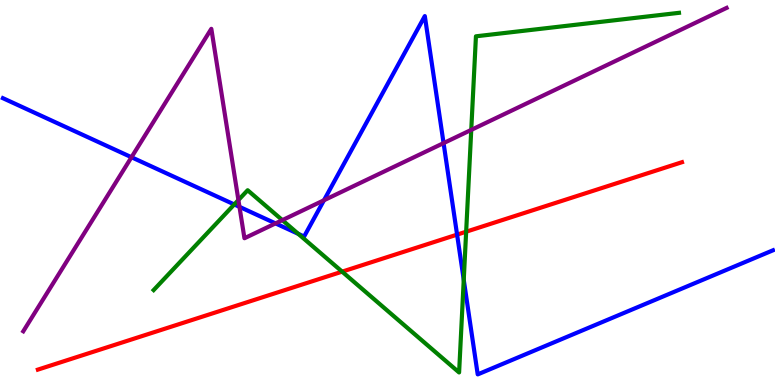[{'lines': ['blue', 'red'], 'intersections': [{'x': 5.9, 'y': 3.91}]}, {'lines': ['green', 'red'], 'intersections': [{'x': 4.41, 'y': 2.94}, {'x': 6.01, 'y': 3.98}]}, {'lines': ['purple', 'red'], 'intersections': []}, {'lines': ['blue', 'green'], 'intersections': [{'x': 3.02, 'y': 4.69}, {'x': 3.85, 'y': 3.93}, {'x': 5.98, 'y': 2.73}]}, {'lines': ['blue', 'purple'], 'intersections': [{'x': 1.7, 'y': 5.92}, {'x': 3.09, 'y': 4.63}, {'x': 3.56, 'y': 4.2}, {'x': 4.18, 'y': 4.8}, {'x': 5.72, 'y': 6.28}]}, {'lines': ['green', 'purple'], 'intersections': [{'x': 3.08, 'y': 4.8}, {'x': 3.64, 'y': 4.28}, {'x': 6.08, 'y': 6.63}]}]